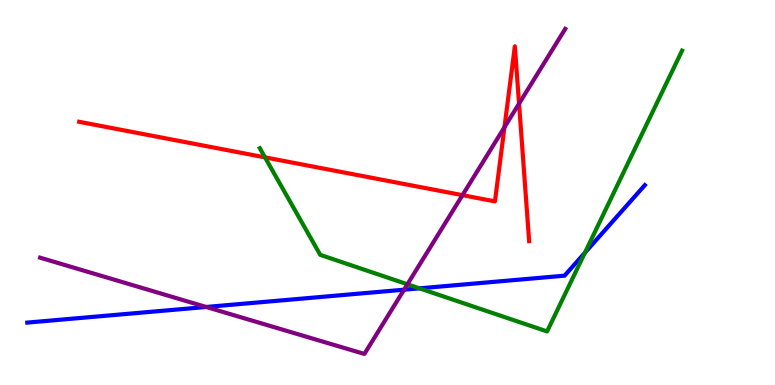[{'lines': ['blue', 'red'], 'intersections': []}, {'lines': ['green', 'red'], 'intersections': [{'x': 3.42, 'y': 5.91}]}, {'lines': ['purple', 'red'], 'intersections': [{'x': 5.97, 'y': 4.93}, {'x': 6.51, 'y': 6.7}, {'x': 6.7, 'y': 7.31}]}, {'lines': ['blue', 'green'], 'intersections': [{'x': 5.41, 'y': 2.51}, {'x': 7.55, 'y': 3.44}]}, {'lines': ['blue', 'purple'], 'intersections': [{'x': 2.66, 'y': 2.03}, {'x': 5.21, 'y': 2.48}]}, {'lines': ['green', 'purple'], 'intersections': [{'x': 5.26, 'y': 2.62}]}]